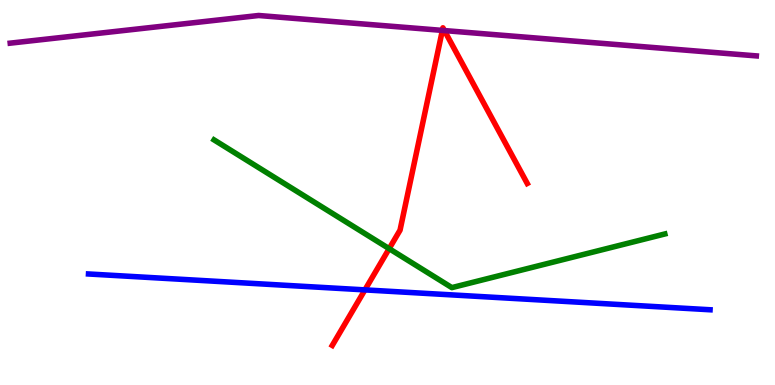[{'lines': ['blue', 'red'], 'intersections': [{'x': 4.71, 'y': 2.47}]}, {'lines': ['green', 'red'], 'intersections': [{'x': 5.02, 'y': 3.54}]}, {'lines': ['purple', 'red'], 'intersections': [{'x': 5.71, 'y': 9.21}, {'x': 5.73, 'y': 9.21}]}, {'lines': ['blue', 'green'], 'intersections': []}, {'lines': ['blue', 'purple'], 'intersections': []}, {'lines': ['green', 'purple'], 'intersections': []}]